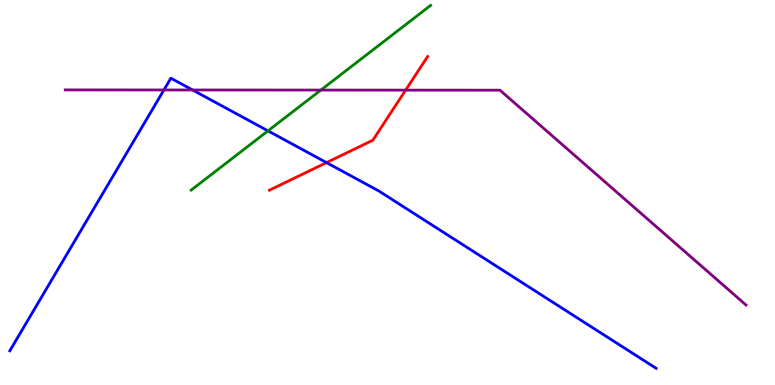[{'lines': ['blue', 'red'], 'intersections': [{'x': 4.21, 'y': 5.78}]}, {'lines': ['green', 'red'], 'intersections': []}, {'lines': ['purple', 'red'], 'intersections': [{'x': 5.23, 'y': 7.66}]}, {'lines': ['blue', 'green'], 'intersections': [{'x': 3.46, 'y': 6.6}]}, {'lines': ['blue', 'purple'], 'intersections': [{'x': 2.12, 'y': 7.66}, {'x': 2.49, 'y': 7.66}]}, {'lines': ['green', 'purple'], 'intersections': [{'x': 4.14, 'y': 7.66}]}]